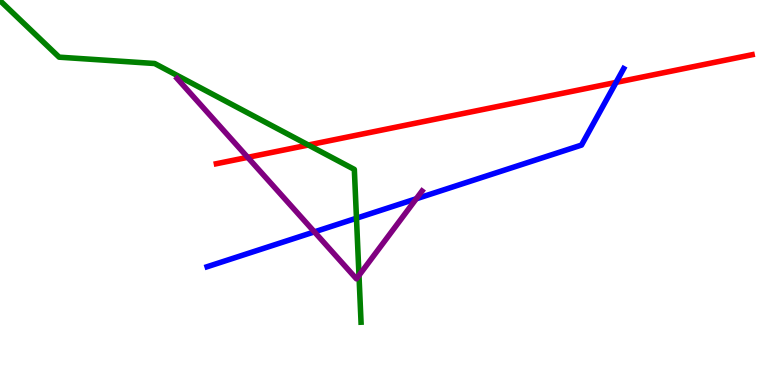[{'lines': ['blue', 'red'], 'intersections': [{'x': 7.95, 'y': 7.86}]}, {'lines': ['green', 'red'], 'intersections': [{'x': 3.98, 'y': 6.23}]}, {'lines': ['purple', 'red'], 'intersections': [{'x': 3.2, 'y': 5.91}]}, {'lines': ['blue', 'green'], 'intersections': [{'x': 4.6, 'y': 4.33}]}, {'lines': ['blue', 'purple'], 'intersections': [{'x': 4.06, 'y': 3.98}, {'x': 5.37, 'y': 4.84}]}, {'lines': ['green', 'purple'], 'intersections': [{'x': 4.63, 'y': 2.85}]}]